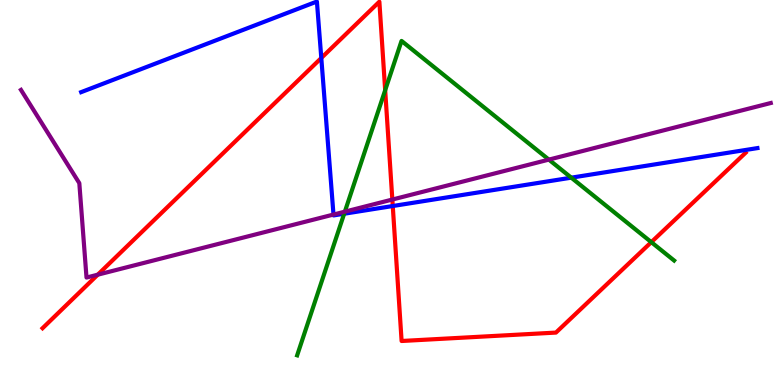[{'lines': ['blue', 'red'], 'intersections': [{'x': 4.15, 'y': 8.49}, {'x': 5.07, 'y': 4.65}]}, {'lines': ['green', 'red'], 'intersections': [{'x': 4.97, 'y': 7.66}, {'x': 8.4, 'y': 3.71}]}, {'lines': ['purple', 'red'], 'intersections': [{'x': 1.26, 'y': 2.87}, {'x': 5.06, 'y': 4.82}]}, {'lines': ['blue', 'green'], 'intersections': [{'x': 4.44, 'y': 4.45}, {'x': 7.37, 'y': 5.39}]}, {'lines': ['blue', 'purple'], 'intersections': [{'x': 4.3, 'y': 4.43}]}, {'lines': ['green', 'purple'], 'intersections': [{'x': 4.45, 'y': 4.5}, {'x': 7.08, 'y': 5.85}]}]